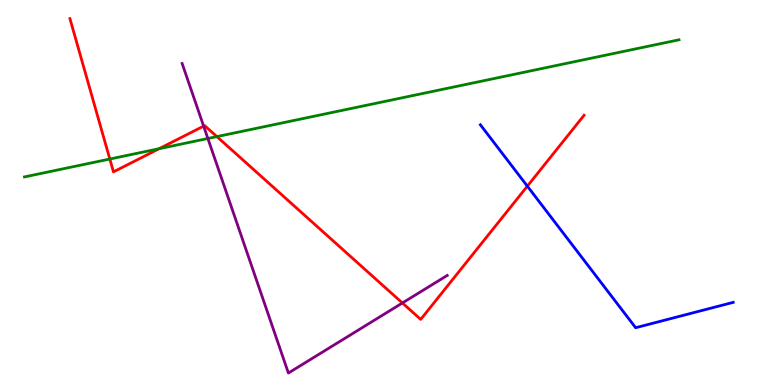[{'lines': ['blue', 'red'], 'intersections': [{'x': 6.8, 'y': 5.16}]}, {'lines': ['green', 'red'], 'intersections': [{'x': 1.42, 'y': 5.87}, {'x': 2.05, 'y': 6.14}, {'x': 2.8, 'y': 6.45}]}, {'lines': ['purple', 'red'], 'intersections': [{'x': 2.63, 'y': 6.72}, {'x': 5.19, 'y': 2.13}]}, {'lines': ['blue', 'green'], 'intersections': []}, {'lines': ['blue', 'purple'], 'intersections': []}, {'lines': ['green', 'purple'], 'intersections': [{'x': 2.68, 'y': 6.4}]}]